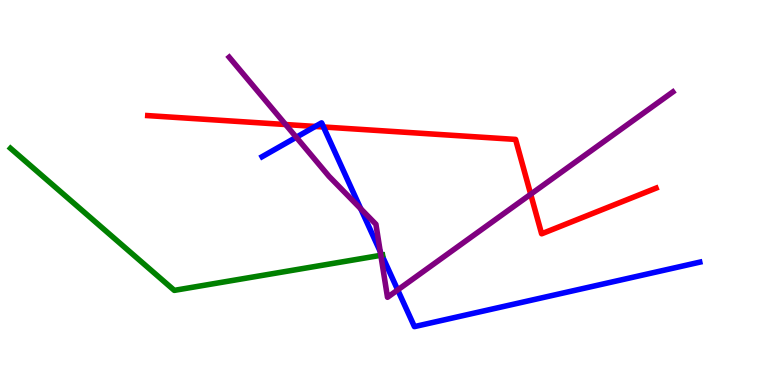[{'lines': ['blue', 'red'], 'intersections': [{'x': 4.07, 'y': 6.72}, {'x': 4.17, 'y': 6.7}]}, {'lines': ['green', 'red'], 'intersections': []}, {'lines': ['purple', 'red'], 'intersections': [{'x': 3.69, 'y': 6.77}, {'x': 6.85, 'y': 4.95}]}, {'lines': ['blue', 'green'], 'intersections': [{'x': 4.93, 'y': 3.37}]}, {'lines': ['blue', 'purple'], 'intersections': [{'x': 3.82, 'y': 6.43}, {'x': 4.65, 'y': 4.58}, {'x': 4.91, 'y': 3.47}, {'x': 5.13, 'y': 2.47}]}, {'lines': ['green', 'purple'], 'intersections': [{'x': 4.91, 'y': 3.37}]}]